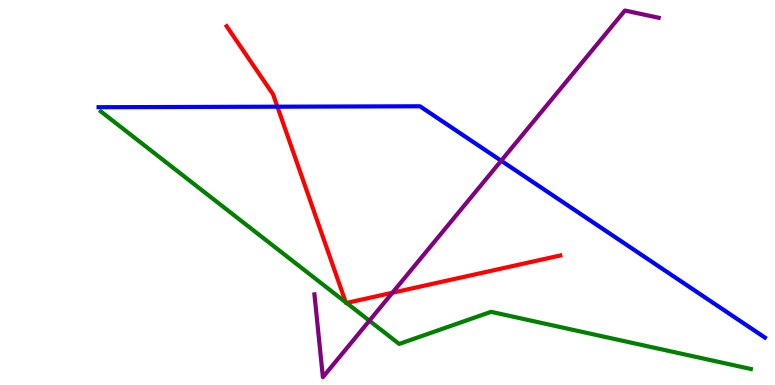[{'lines': ['blue', 'red'], 'intersections': [{'x': 3.58, 'y': 7.23}]}, {'lines': ['green', 'red'], 'intersections': [{'x': 4.46, 'y': 2.15}, {'x': 4.47, 'y': 2.13}]}, {'lines': ['purple', 'red'], 'intersections': [{'x': 5.06, 'y': 2.4}]}, {'lines': ['blue', 'green'], 'intersections': []}, {'lines': ['blue', 'purple'], 'intersections': [{'x': 6.47, 'y': 5.83}]}, {'lines': ['green', 'purple'], 'intersections': [{'x': 4.77, 'y': 1.67}]}]